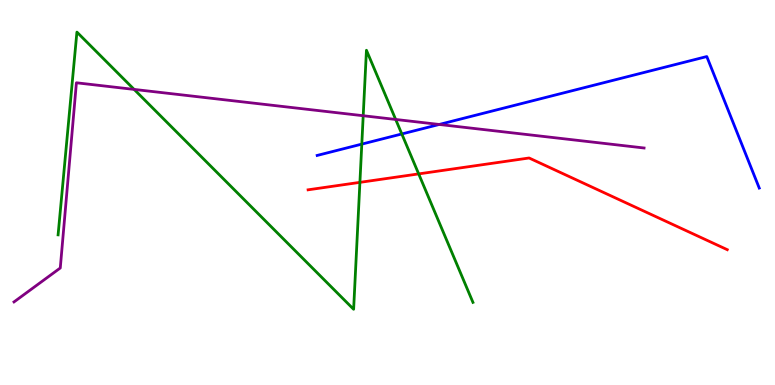[{'lines': ['blue', 'red'], 'intersections': []}, {'lines': ['green', 'red'], 'intersections': [{'x': 4.64, 'y': 5.26}, {'x': 5.4, 'y': 5.48}]}, {'lines': ['purple', 'red'], 'intersections': []}, {'lines': ['blue', 'green'], 'intersections': [{'x': 4.67, 'y': 6.26}, {'x': 5.18, 'y': 6.52}]}, {'lines': ['blue', 'purple'], 'intersections': [{'x': 5.67, 'y': 6.77}]}, {'lines': ['green', 'purple'], 'intersections': [{'x': 1.73, 'y': 7.68}, {'x': 4.69, 'y': 6.99}, {'x': 5.11, 'y': 6.9}]}]